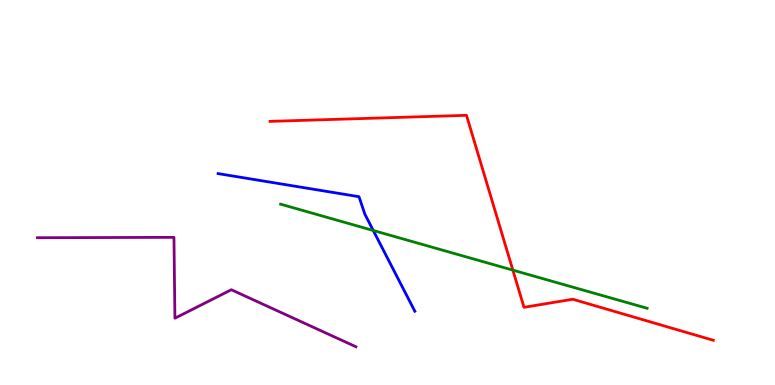[{'lines': ['blue', 'red'], 'intersections': []}, {'lines': ['green', 'red'], 'intersections': [{'x': 6.62, 'y': 2.98}]}, {'lines': ['purple', 'red'], 'intersections': []}, {'lines': ['blue', 'green'], 'intersections': [{'x': 4.82, 'y': 4.01}]}, {'lines': ['blue', 'purple'], 'intersections': []}, {'lines': ['green', 'purple'], 'intersections': []}]